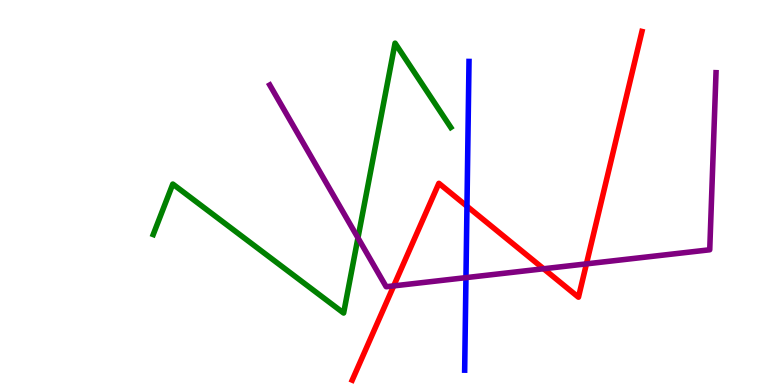[{'lines': ['blue', 'red'], 'intersections': [{'x': 6.03, 'y': 4.64}]}, {'lines': ['green', 'red'], 'intersections': []}, {'lines': ['purple', 'red'], 'intersections': [{'x': 5.08, 'y': 2.57}, {'x': 7.01, 'y': 3.02}, {'x': 7.57, 'y': 3.15}]}, {'lines': ['blue', 'green'], 'intersections': []}, {'lines': ['blue', 'purple'], 'intersections': [{'x': 6.01, 'y': 2.79}]}, {'lines': ['green', 'purple'], 'intersections': [{'x': 4.62, 'y': 3.82}]}]